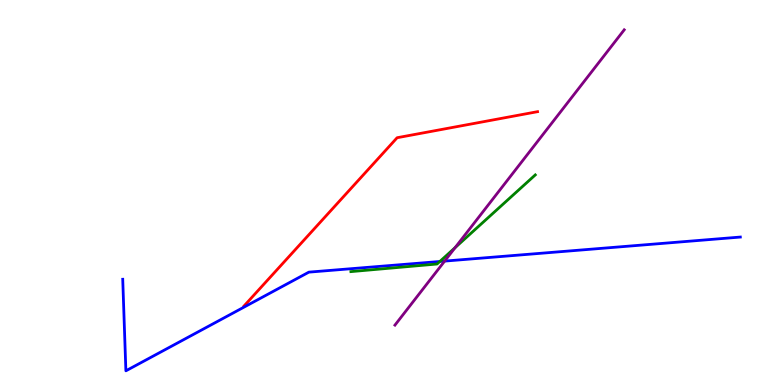[{'lines': ['blue', 'red'], 'intersections': []}, {'lines': ['green', 'red'], 'intersections': []}, {'lines': ['purple', 'red'], 'intersections': []}, {'lines': ['blue', 'green'], 'intersections': [{'x': 5.68, 'y': 3.21}]}, {'lines': ['blue', 'purple'], 'intersections': [{'x': 5.74, 'y': 3.22}]}, {'lines': ['green', 'purple'], 'intersections': [{'x': 5.87, 'y': 3.57}]}]